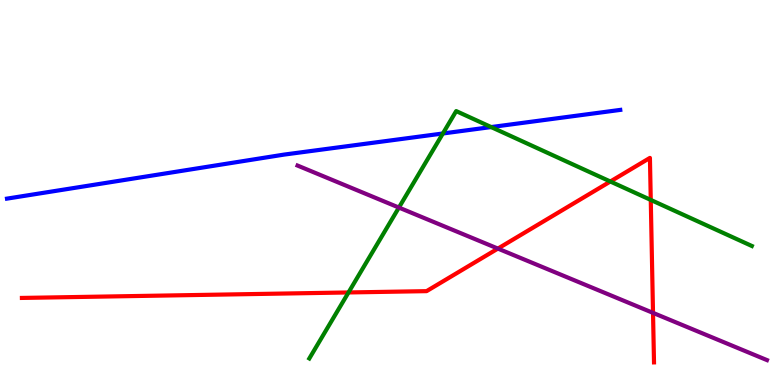[{'lines': ['blue', 'red'], 'intersections': []}, {'lines': ['green', 'red'], 'intersections': [{'x': 4.5, 'y': 2.4}, {'x': 7.88, 'y': 5.29}, {'x': 8.4, 'y': 4.81}]}, {'lines': ['purple', 'red'], 'intersections': [{'x': 6.42, 'y': 3.54}, {'x': 8.43, 'y': 1.87}]}, {'lines': ['blue', 'green'], 'intersections': [{'x': 5.71, 'y': 6.53}, {'x': 6.34, 'y': 6.7}]}, {'lines': ['blue', 'purple'], 'intersections': []}, {'lines': ['green', 'purple'], 'intersections': [{'x': 5.15, 'y': 4.61}]}]